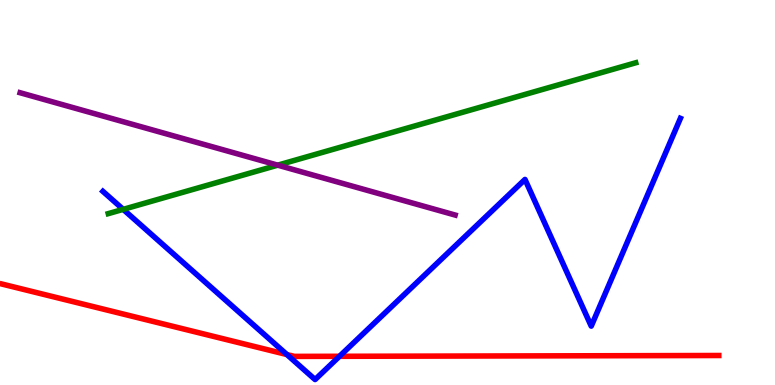[{'lines': ['blue', 'red'], 'intersections': [{'x': 3.7, 'y': 0.791}, {'x': 4.38, 'y': 0.746}]}, {'lines': ['green', 'red'], 'intersections': []}, {'lines': ['purple', 'red'], 'intersections': []}, {'lines': ['blue', 'green'], 'intersections': [{'x': 1.59, 'y': 4.56}]}, {'lines': ['blue', 'purple'], 'intersections': []}, {'lines': ['green', 'purple'], 'intersections': [{'x': 3.58, 'y': 5.71}]}]